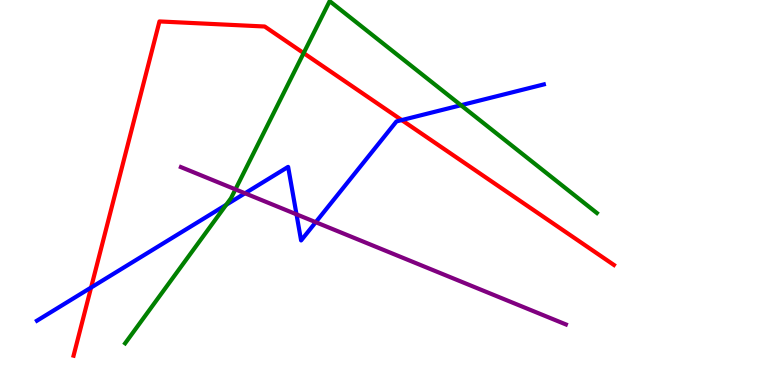[{'lines': ['blue', 'red'], 'intersections': [{'x': 1.18, 'y': 2.53}, {'x': 5.18, 'y': 6.88}]}, {'lines': ['green', 'red'], 'intersections': [{'x': 3.92, 'y': 8.62}]}, {'lines': ['purple', 'red'], 'intersections': []}, {'lines': ['blue', 'green'], 'intersections': [{'x': 2.92, 'y': 4.68}, {'x': 5.95, 'y': 7.27}]}, {'lines': ['blue', 'purple'], 'intersections': [{'x': 3.16, 'y': 4.98}, {'x': 3.83, 'y': 4.43}, {'x': 4.07, 'y': 4.23}]}, {'lines': ['green', 'purple'], 'intersections': [{'x': 3.04, 'y': 5.08}]}]